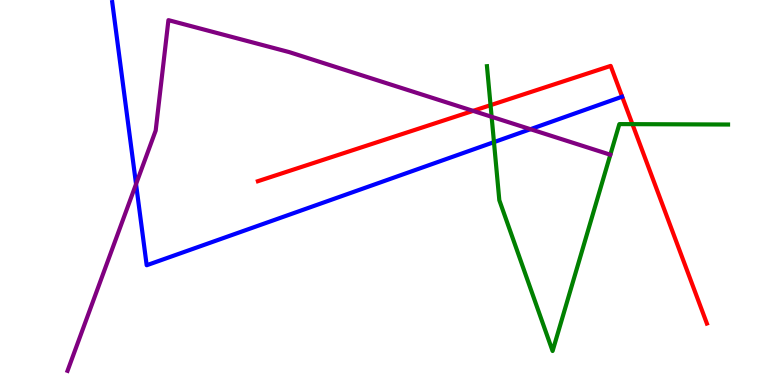[{'lines': ['blue', 'red'], 'intersections': []}, {'lines': ['green', 'red'], 'intersections': [{'x': 6.33, 'y': 7.27}, {'x': 8.16, 'y': 6.78}]}, {'lines': ['purple', 'red'], 'intersections': [{'x': 6.1, 'y': 7.12}]}, {'lines': ['blue', 'green'], 'intersections': [{'x': 6.37, 'y': 6.31}]}, {'lines': ['blue', 'purple'], 'intersections': [{'x': 1.76, 'y': 5.22}, {'x': 6.84, 'y': 6.64}]}, {'lines': ['green', 'purple'], 'intersections': [{'x': 6.34, 'y': 6.97}]}]